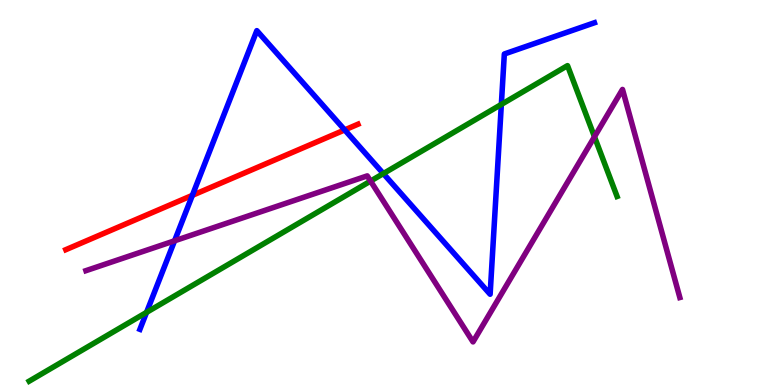[{'lines': ['blue', 'red'], 'intersections': [{'x': 2.48, 'y': 4.93}, {'x': 4.45, 'y': 6.63}]}, {'lines': ['green', 'red'], 'intersections': []}, {'lines': ['purple', 'red'], 'intersections': []}, {'lines': ['blue', 'green'], 'intersections': [{'x': 1.89, 'y': 1.89}, {'x': 4.95, 'y': 5.49}, {'x': 6.47, 'y': 7.29}]}, {'lines': ['blue', 'purple'], 'intersections': [{'x': 2.25, 'y': 3.75}]}, {'lines': ['green', 'purple'], 'intersections': [{'x': 4.78, 'y': 5.3}, {'x': 7.67, 'y': 6.45}]}]